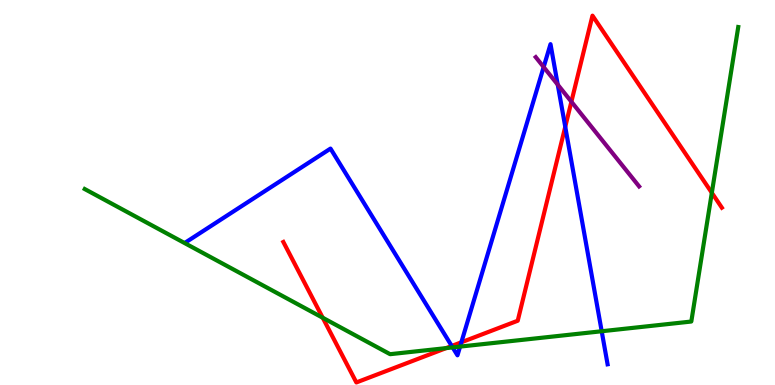[{'lines': ['blue', 'red'], 'intersections': [{'x': 5.83, 'y': 1.01}, {'x': 5.95, 'y': 1.11}, {'x': 7.29, 'y': 6.71}]}, {'lines': ['green', 'red'], 'intersections': [{'x': 4.16, 'y': 1.75}, {'x': 5.76, 'y': 0.958}, {'x': 9.18, 'y': 4.99}]}, {'lines': ['purple', 'red'], 'intersections': [{'x': 7.37, 'y': 7.36}]}, {'lines': ['blue', 'green'], 'intersections': [{'x': 5.84, 'y': 0.976}, {'x': 5.94, 'y': 0.997}, {'x': 7.76, 'y': 1.4}]}, {'lines': ['blue', 'purple'], 'intersections': [{'x': 7.01, 'y': 8.26}, {'x': 7.2, 'y': 7.8}]}, {'lines': ['green', 'purple'], 'intersections': []}]